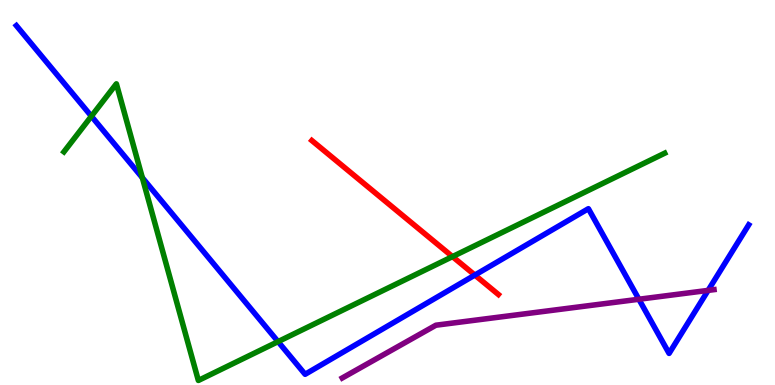[{'lines': ['blue', 'red'], 'intersections': [{'x': 6.13, 'y': 2.86}]}, {'lines': ['green', 'red'], 'intersections': [{'x': 5.84, 'y': 3.33}]}, {'lines': ['purple', 'red'], 'intersections': []}, {'lines': ['blue', 'green'], 'intersections': [{'x': 1.18, 'y': 6.98}, {'x': 1.84, 'y': 5.38}, {'x': 3.59, 'y': 1.13}]}, {'lines': ['blue', 'purple'], 'intersections': [{'x': 8.24, 'y': 2.23}, {'x': 9.14, 'y': 2.46}]}, {'lines': ['green', 'purple'], 'intersections': []}]